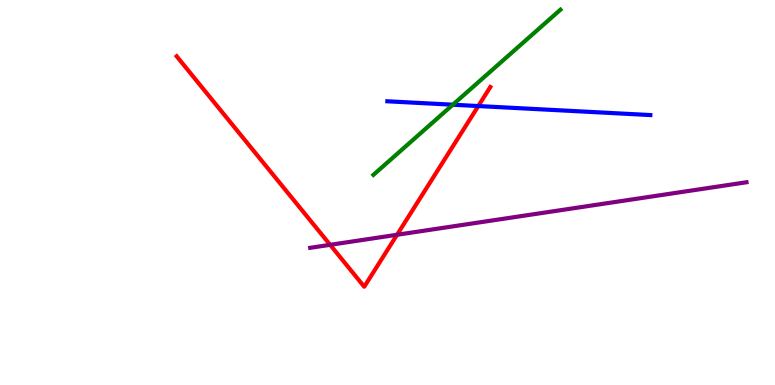[{'lines': ['blue', 'red'], 'intersections': [{'x': 6.17, 'y': 7.25}]}, {'lines': ['green', 'red'], 'intersections': []}, {'lines': ['purple', 'red'], 'intersections': [{'x': 4.26, 'y': 3.64}, {'x': 5.12, 'y': 3.9}]}, {'lines': ['blue', 'green'], 'intersections': [{'x': 5.84, 'y': 7.28}]}, {'lines': ['blue', 'purple'], 'intersections': []}, {'lines': ['green', 'purple'], 'intersections': []}]